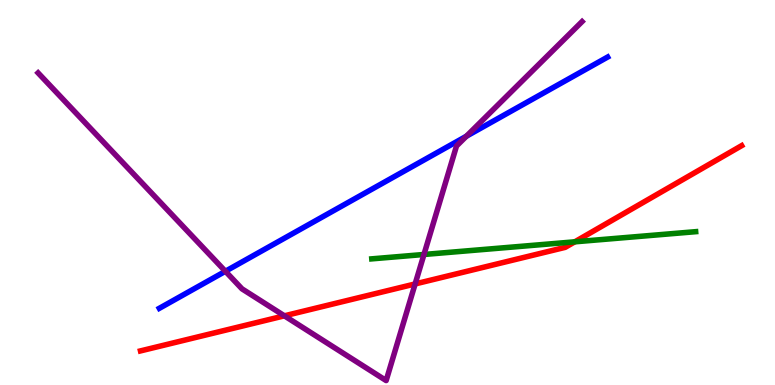[{'lines': ['blue', 'red'], 'intersections': []}, {'lines': ['green', 'red'], 'intersections': [{'x': 7.42, 'y': 3.72}]}, {'lines': ['purple', 'red'], 'intersections': [{'x': 3.67, 'y': 1.8}, {'x': 5.36, 'y': 2.62}]}, {'lines': ['blue', 'green'], 'intersections': []}, {'lines': ['blue', 'purple'], 'intersections': [{'x': 2.91, 'y': 2.95}, {'x': 6.02, 'y': 6.46}]}, {'lines': ['green', 'purple'], 'intersections': [{'x': 5.47, 'y': 3.39}]}]